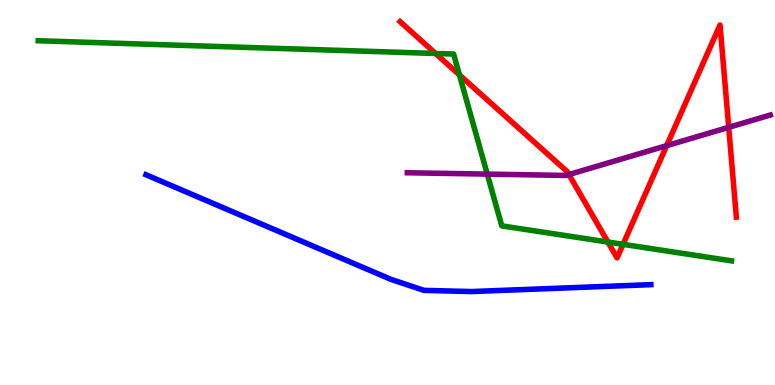[{'lines': ['blue', 'red'], 'intersections': []}, {'lines': ['green', 'red'], 'intersections': [{'x': 5.62, 'y': 8.61}, {'x': 5.93, 'y': 8.05}, {'x': 7.84, 'y': 3.71}, {'x': 8.04, 'y': 3.65}]}, {'lines': ['purple', 'red'], 'intersections': [{'x': 7.34, 'y': 5.47}, {'x': 8.6, 'y': 6.22}, {'x': 9.4, 'y': 6.69}]}, {'lines': ['blue', 'green'], 'intersections': []}, {'lines': ['blue', 'purple'], 'intersections': []}, {'lines': ['green', 'purple'], 'intersections': [{'x': 6.29, 'y': 5.48}]}]